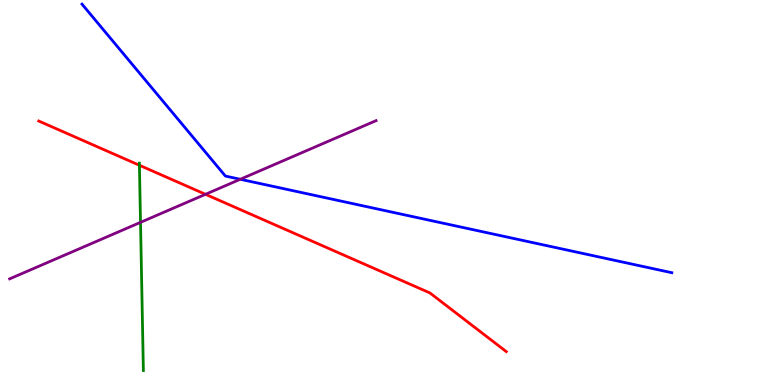[{'lines': ['blue', 'red'], 'intersections': []}, {'lines': ['green', 'red'], 'intersections': [{'x': 1.8, 'y': 5.71}]}, {'lines': ['purple', 'red'], 'intersections': [{'x': 2.65, 'y': 4.95}]}, {'lines': ['blue', 'green'], 'intersections': []}, {'lines': ['blue', 'purple'], 'intersections': [{'x': 3.1, 'y': 5.34}]}, {'lines': ['green', 'purple'], 'intersections': [{'x': 1.81, 'y': 4.22}]}]